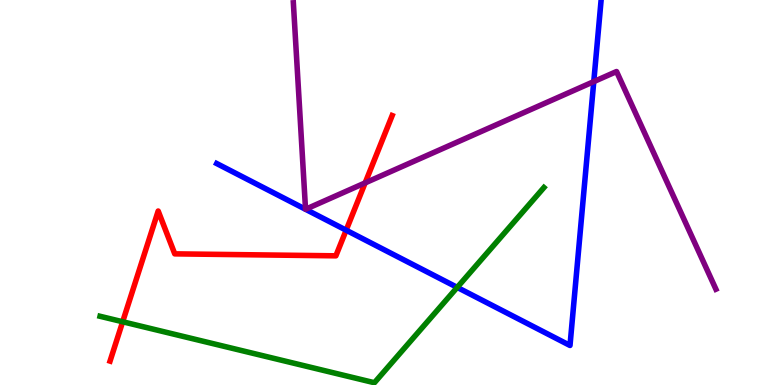[{'lines': ['blue', 'red'], 'intersections': [{'x': 4.47, 'y': 4.02}]}, {'lines': ['green', 'red'], 'intersections': [{'x': 1.58, 'y': 1.64}]}, {'lines': ['purple', 'red'], 'intersections': [{'x': 4.71, 'y': 5.25}]}, {'lines': ['blue', 'green'], 'intersections': [{'x': 5.9, 'y': 2.54}]}, {'lines': ['blue', 'purple'], 'intersections': [{'x': 3.94, 'y': 4.56}, {'x': 3.94, 'y': 4.56}, {'x': 7.66, 'y': 7.88}]}, {'lines': ['green', 'purple'], 'intersections': []}]